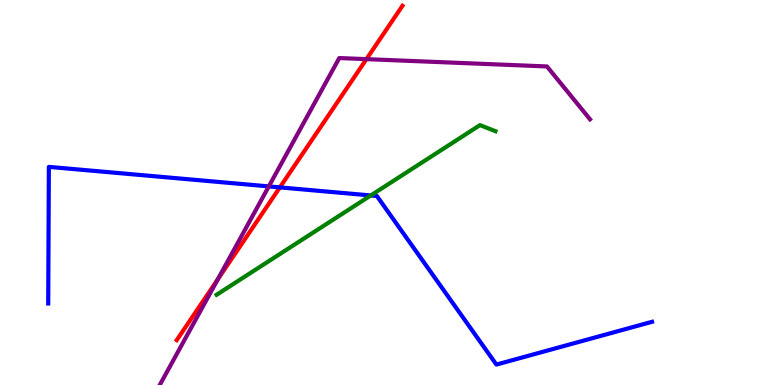[{'lines': ['blue', 'red'], 'intersections': [{'x': 3.61, 'y': 5.13}]}, {'lines': ['green', 'red'], 'intersections': []}, {'lines': ['purple', 'red'], 'intersections': [{'x': 2.81, 'y': 2.74}, {'x': 4.73, 'y': 8.46}]}, {'lines': ['blue', 'green'], 'intersections': [{'x': 4.78, 'y': 4.92}]}, {'lines': ['blue', 'purple'], 'intersections': [{'x': 3.47, 'y': 5.16}]}, {'lines': ['green', 'purple'], 'intersections': []}]